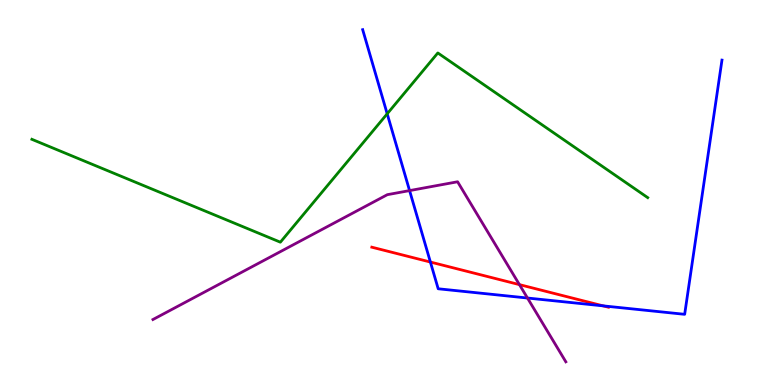[{'lines': ['blue', 'red'], 'intersections': [{'x': 5.55, 'y': 3.19}, {'x': 7.78, 'y': 2.06}]}, {'lines': ['green', 'red'], 'intersections': []}, {'lines': ['purple', 'red'], 'intersections': [{'x': 6.7, 'y': 2.61}]}, {'lines': ['blue', 'green'], 'intersections': [{'x': 5.0, 'y': 7.04}]}, {'lines': ['blue', 'purple'], 'intersections': [{'x': 5.28, 'y': 5.05}, {'x': 6.81, 'y': 2.26}]}, {'lines': ['green', 'purple'], 'intersections': []}]